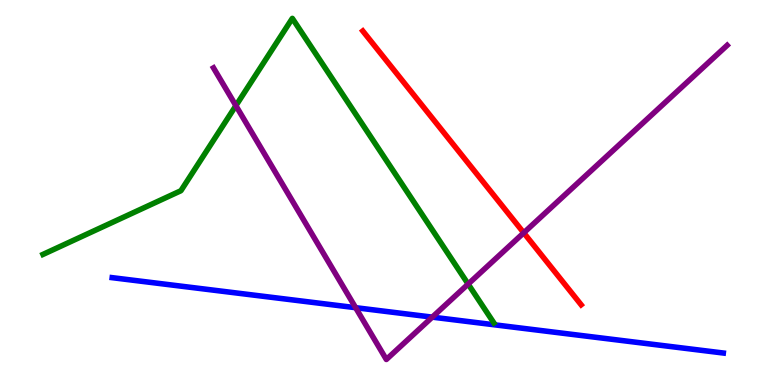[{'lines': ['blue', 'red'], 'intersections': []}, {'lines': ['green', 'red'], 'intersections': []}, {'lines': ['purple', 'red'], 'intersections': [{'x': 6.76, 'y': 3.95}]}, {'lines': ['blue', 'green'], 'intersections': []}, {'lines': ['blue', 'purple'], 'intersections': [{'x': 4.59, 'y': 2.01}, {'x': 5.58, 'y': 1.76}]}, {'lines': ['green', 'purple'], 'intersections': [{'x': 3.04, 'y': 7.26}, {'x': 6.04, 'y': 2.62}]}]